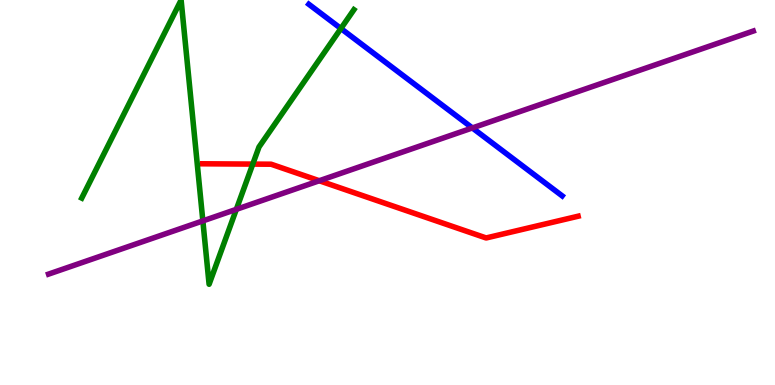[{'lines': ['blue', 'red'], 'intersections': []}, {'lines': ['green', 'red'], 'intersections': [{'x': 3.26, 'y': 5.74}]}, {'lines': ['purple', 'red'], 'intersections': [{'x': 4.12, 'y': 5.31}]}, {'lines': ['blue', 'green'], 'intersections': [{'x': 4.4, 'y': 9.26}]}, {'lines': ['blue', 'purple'], 'intersections': [{'x': 6.1, 'y': 6.68}]}, {'lines': ['green', 'purple'], 'intersections': [{'x': 2.62, 'y': 4.26}, {'x': 3.05, 'y': 4.56}]}]